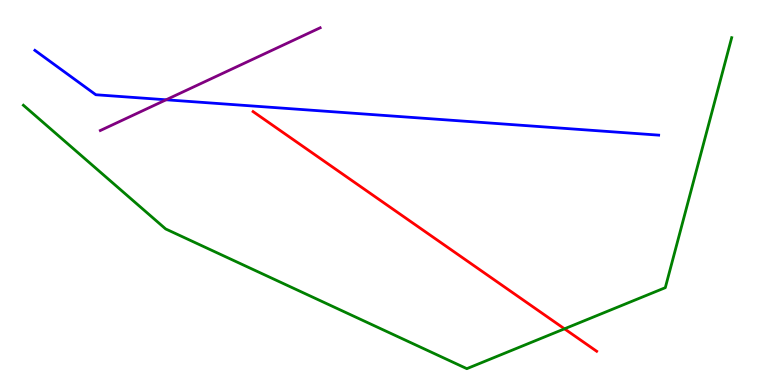[{'lines': ['blue', 'red'], 'intersections': []}, {'lines': ['green', 'red'], 'intersections': [{'x': 7.28, 'y': 1.46}]}, {'lines': ['purple', 'red'], 'intersections': []}, {'lines': ['blue', 'green'], 'intersections': []}, {'lines': ['blue', 'purple'], 'intersections': [{'x': 2.14, 'y': 7.41}]}, {'lines': ['green', 'purple'], 'intersections': []}]